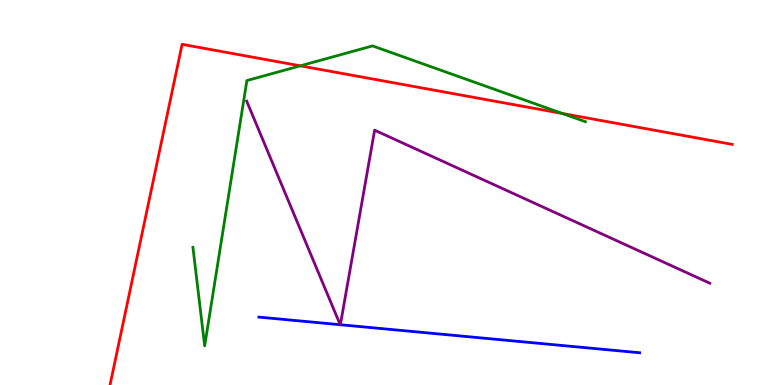[{'lines': ['blue', 'red'], 'intersections': []}, {'lines': ['green', 'red'], 'intersections': [{'x': 3.88, 'y': 8.29}, {'x': 7.26, 'y': 7.05}]}, {'lines': ['purple', 'red'], 'intersections': []}, {'lines': ['blue', 'green'], 'intersections': []}, {'lines': ['blue', 'purple'], 'intersections': [{'x': 4.39, 'y': 1.57}, {'x': 4.39, 'y': 1.57}]}, {'lines': ['green', 'purple'], 'intersections': []}]